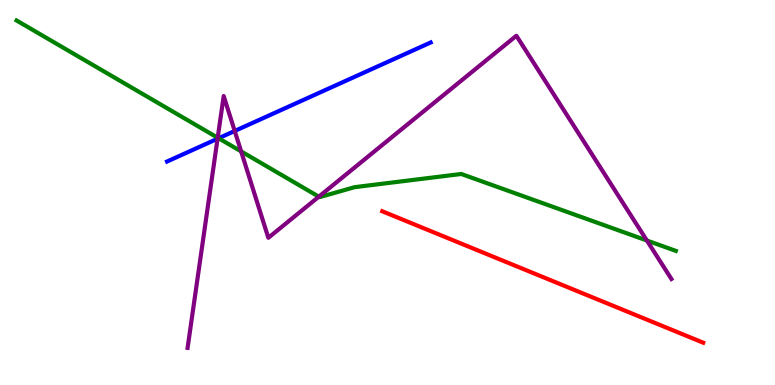[{'lines': ['blue', 'red'], 'intersections': []}, {'lines': ['green', 'red'], 'intersections': []}, {'lines': ['purple', 'red'], 'intersections': []}, {'lines': ['blue', 'green'], 'intersections': [{'x': 2.82, 'y': 6.41}]}, {'lines': ['blue', 'purple'], 'intersections': [{'x': 2.81, 'y': 6.4}, {'x': 3.03, 'y': 6.6}]}, {'lines': ['green', 'purple'], 'intersections': [{'x': 2.81, 'y': 6.42}, {'x': 3.11, 'y': 6.07}, {'x': 4.11, 'y': 4.89}, {'x': 8.35, 'y': 3.75}]}]